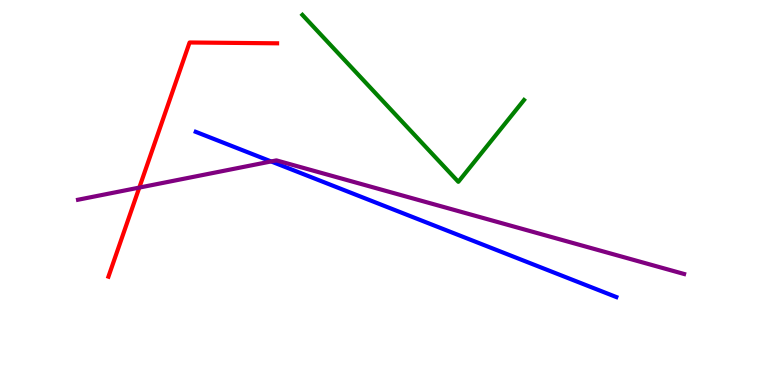[{'lines': ['blue', 'red'], 'intersections': []}, {'lines': ['green', 'red'], 'intersections': []}, {'lines': ['purple', 'red'], 'intersections': [{'x': 1.8, 'y': 5.13}]}, {'lines': ['blue', 'green'], 'intersections': []}, {'lines': ['blue', 'purple'], 'intersections': [{'x': 3.5, 'y': 5.81}]}, {'lines': ['green', 'purple'], 'intersections': []}]